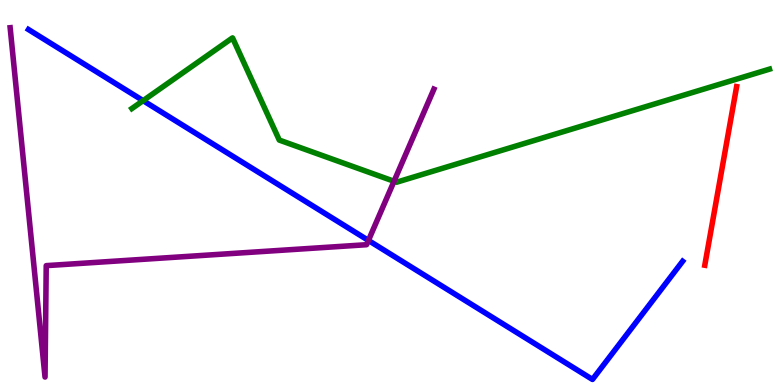[{'lines': ['blue', 'red'], 'intersections': []}, {'lines': ['green', 'red'], 'intersections': []}, {'lines': ['purple', 'red'], 'intersections': []}, {'lines': ['blue', 'green'], 'intersections': [{'x': 1.85, 'y': 7.39}]}, {'lines': ['blue', 'purple'], 'intersections': [{'x': 4.75, 'y': 3.75}]}, {'lines': ['green', 'purple'], 'intersections': [{'x': 5.08, 'y': 5.29}]}]